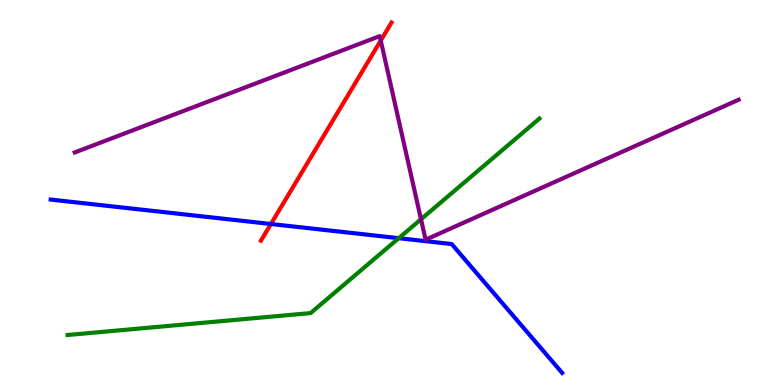[{'lines': ['blue', 'red'], 'intersections': [{'x': 3.5, 'y': 4.18}]}, {'lines': ['green', 'red'], 'intersections': []}, {'lines': ['purple', 'red'], 'intersections': [{'x': 4.91, 'y': 8.95}]}, {'lines': ['blue', 'green'], 'intersections': [{'x': 5.14, 'y': 3.81}]}, {'lines': ['blue', 'purple'], 'intersections': []}, {'lines': ['green', 'purple'], 'intersections': [{'x': 5.43, 'y': 4.31}]}]